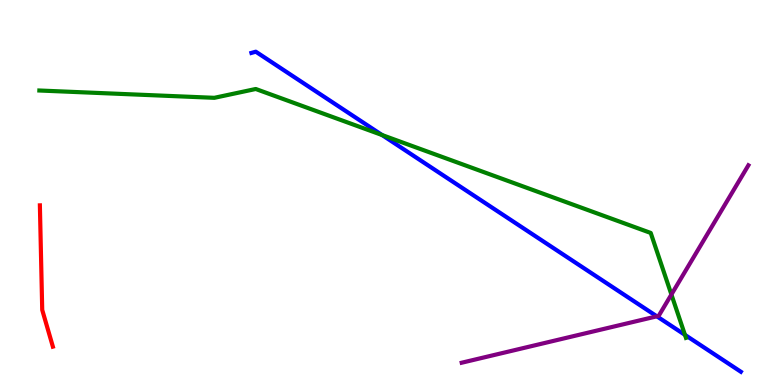[{'lines': ['blue', 'red'], 'intersections': []}, {'lines': ['green', 'red'], 'intersections': []}, {'lines': ['purple', 'red'], 'intersections': []}, {'lines': ['blue', 'green'], 'intersections': [{'x': 4.93, 'y': 6.49}, {'x': 8.84, 'y': 1.3}]}, {'lines': ['blue', 'purple'], 'intersections': [{'x': 8.48, 'y': 1.78}]}, {'lines': ['green', 'purple'], 'intersections': [{'x': 8.66, 'y': 2.35}]}]